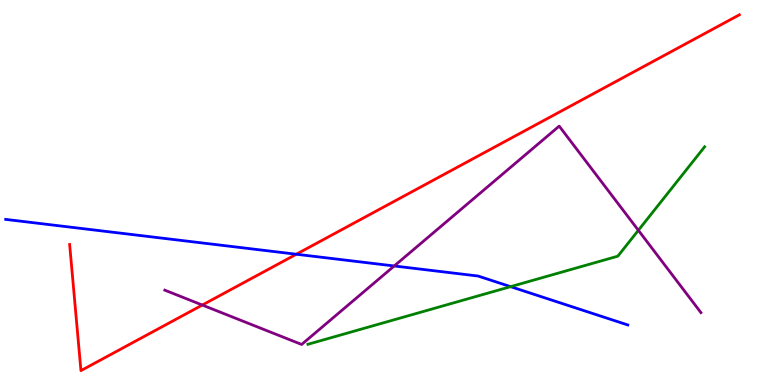[{'lines': ['blue', 'red'], 'intersections': [{'x': 3.82, 'y': 3.4}]}, {'lines': ['green', 'red'], 'intersections': []}, {'lines': ['purple', 'red'], 'intersections': [{'x': 2.61, 'y': 2.08}]}, {'lines': ['blue', 'green'], 'intersections': [{'x': 6.59, 'y': 2.55}]}, {'lines': ['blue', 'purple'], 'intersections': [{'x': 5.09, 'y': 3.09}]}, {'lines': ['green', 'purple'], 'intersections': [{'x': 8.24, 'y': 4.02}]}]